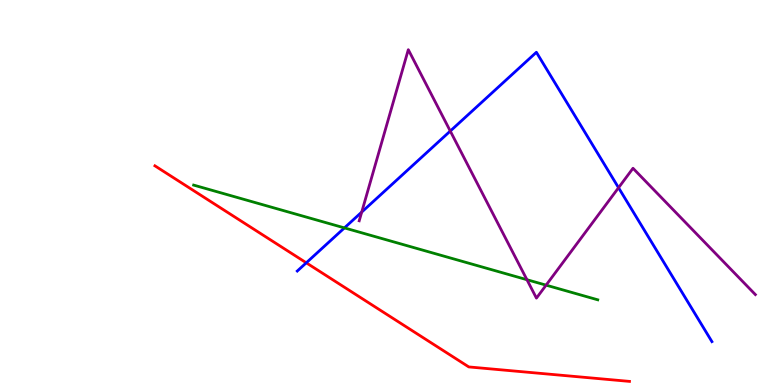[{'lines': ['blue', 'red'], 'intersections': [{'x': 3.95, 'y': 3.17}]}, {'lines': ['green', 'red'], 'intersections': []}, {'lines': ['purple', 'red'], 'intersections': []}, {'lines': ['blue', 'green'], 'intersections': [{'x': 4.44, 'y': 4.08}]}, {'lines': ['blue', 'purple'], 'intersections': [{'x': 4.67, 'y': 4.49}, {'x': 5.81, 'y': 6.6}, {'x': 7.98, 'y': 5.12}]}, {'lines': ['green', 'purple'], 'intersections': [{'x': 6.8, 'y': 2.73}, {'x': 7.05, 'y': 2.59}]}]